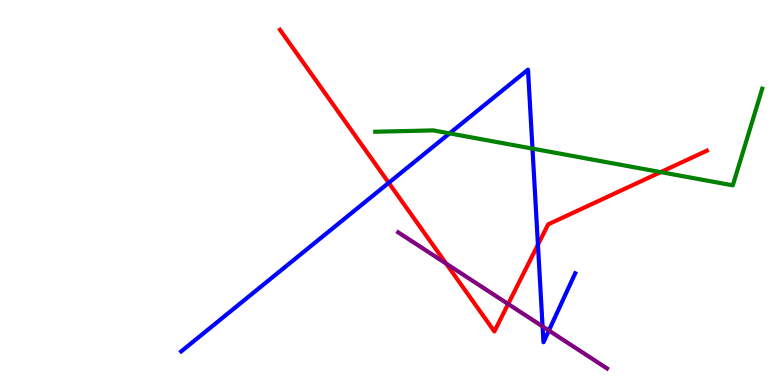[{'lines': ['blue', 'red'], 'intersections': [{'x': 5.02, 'y': 5.25}, {'x': 6.94, 'y': 3.64}]}, {'lines': ['green', 'red'], 'intersections': [{'x': 8.53, 'y': 5.53}]}, {'lines': ['purple', 'red'], 'intersections': [{'x': 5.76, 'y': 3.15}, {'x': 6.56, 'y': 2.1}]}, {'lines': ['blue', 'green'], 'intersections': [{'x': 5.8, 'y': 6.54}, {'x': 6.87, 'y': 6.14}]}, {'lines': ['blue', 'purple'], 'intersections': [{'x': 7.0, 'y': 1.52}, {'x': 7.08, 'y': 1.41}]}, {'lines': ['green', 'purple'], 'intersections': []}]